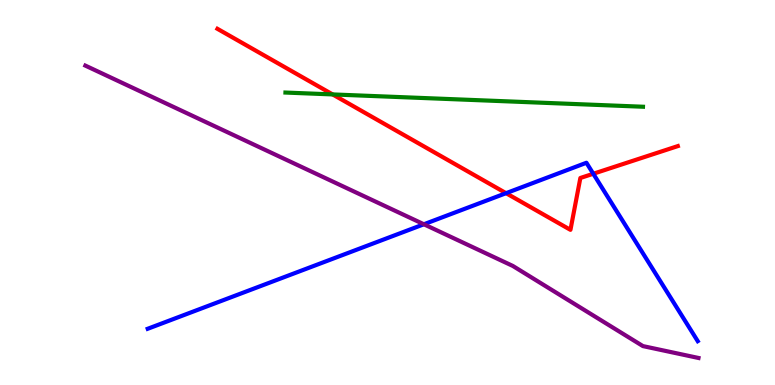[{'lines': ['blue', 'red'], 'intersections': [{'x': 6.53, 'y': 4.98}, {'x': 7.66, 'y': 5.49}]}, {'lines': ['green', 'red'], 'intersections': [{'x': 4.29, 'y': 7.55}]}, {'lines': ['purple', 'red'], 'intersections': []}, {'lines': ['blue', 'green'], 'intersections': []}, {'lines': ['blue', 'purple'], 'intersections': [{'x': 5.47, 'y': 4.17}]}, {'lines': ['green', 'purple'], 'intersections': []}]